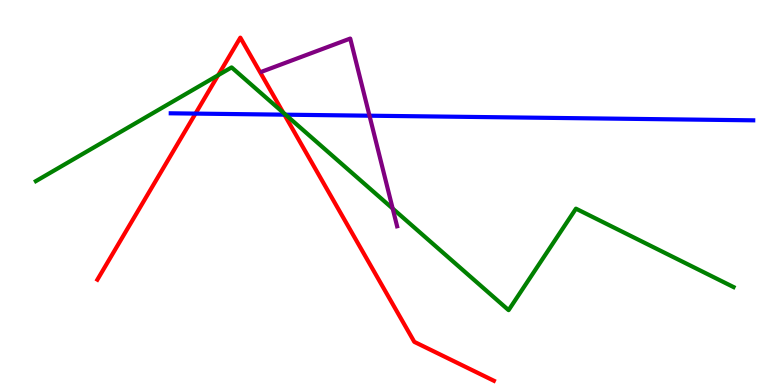[{'lines': ['blue', 'red'], 'intersections': [{'x': 2.52, 'y': 7.05}, {'x': 3.67, 'y': 7.02}]}, {'lines': ['green', 'red'], 'intersections': [{'x': 2.82, 'y': 8.05}, {'x': 3.65, 'y': 7.07}]}, {'lines': ['purple', 'red'], 'intersections': []}, {'lines': ['blue', 'green'], 'intersections': [{'x': 3.68, 'y': 7.02}]}, {'lines': ['blue', 'purple'], 'intersections': [{'x': 4.77, 'y': 6.99}]}, {'lines': ['green', 'purple'], 'intersections': [{'x': 5.07, 'y': 4.58}]}]